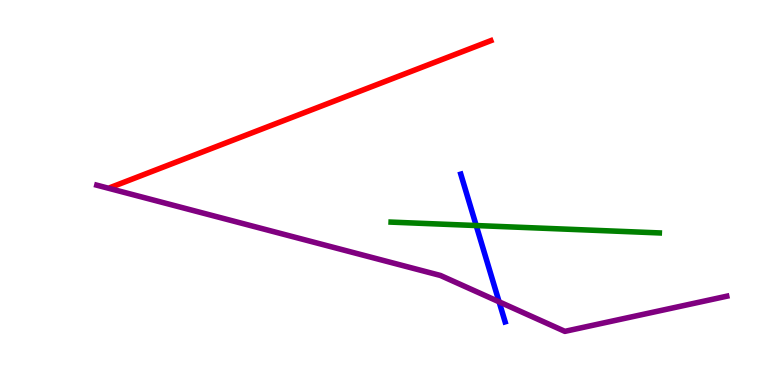[{'lines': ['blue', 'red'], 'intersections': []}, {'lines': ['green', 'red'], 'intersections': []}, {'lines': ['purple', 'red'], 'intersections': []}, {'lines': ['blue', 'green'], 'intersections': [{'x': 6.14, 'y': 4.14}]}, {'lines': ['blue', 'purple'], 'intersections': [{'x': 6.44, 'y': 2.16}]}, {'lines': ['green', 'purple'], 'intersections': []}]